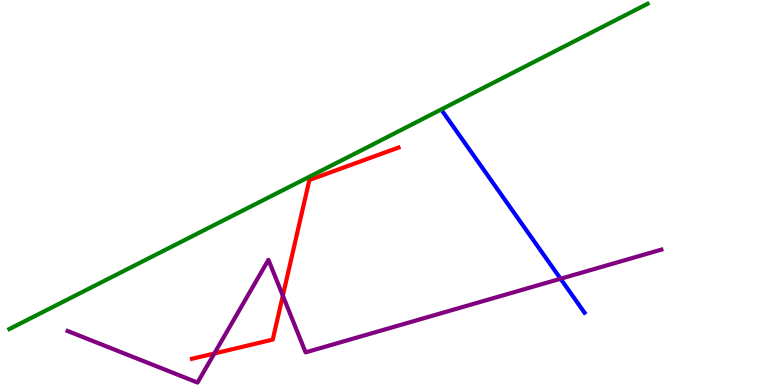[{'lines': ['blue', 'red'], 'intersections': []}, {'lines': ['green', 'red'], 'intersections': []}, {'lines': ['purple', 'red'], 'intersections': [{'x': 2.77, 'y': 0.818}, {'x': 3.65, 'y': 2.32}]}, {'lines': ['blue', 'green'], 'intersections': []}, {'lines': ['blue', 'purple'], 'intersections': [{'x': 7.23, 'y': 2.76}]}, {'lines': ['green', 'purple'], 'intersections': []}]